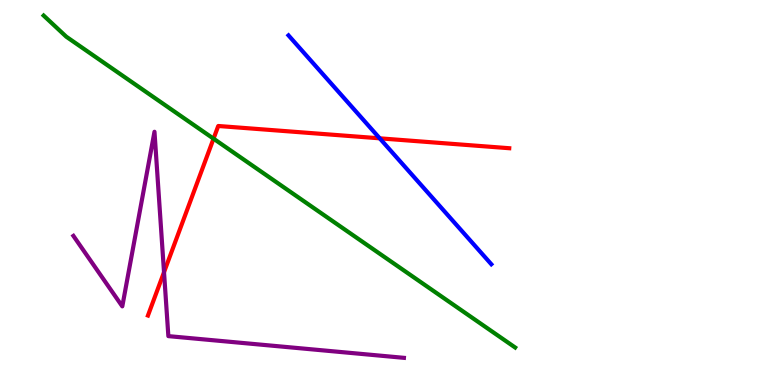[{'lines': ['blue', 'red'], 'intersections': [{'x': 4.9, 'y': 6.41}]}, {'lines': ['green', 'red'], 'intersections': [{'x': 2.76, 'y': 6.4}]}, {'lines': ['purple', 'red'], 'intersections': [{'x': 2.12, 'y': 2.93}]}, {'lines': ['blue', 'green'], 'intersections': []}, {'lines': ['blue', 'purple'], 'intersections': []}, {'lines': ['green', 'purple'], 'intersections': []}]